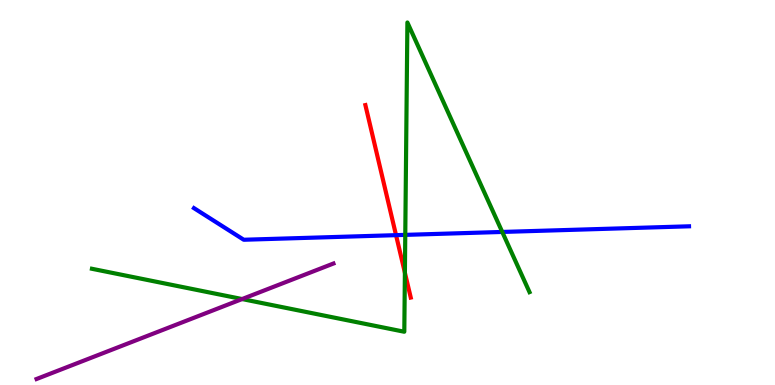[{'lines': ['blue', 'red'], 'intersections': [{'x': 5.11, 'y': 3.89}]}, {'lines': ['green', 'red'], 'intersections': [{'x': 5.22, 'y': 2.92}]}, {'lines': ['purple', 'red'], 'intersections': []}, {'lines': ['blue', 'green'], 'intersections': [{'x': 5.23, 'y': 3.9}, {'x': 6.48, 'y': 3.98}]}, {'lines': ['blue', 'purple'], 'intersections': []}, {'lines': ['green', 'purple'], 'intersections': [{'x': 3.12, 'y': 2.23}]}]